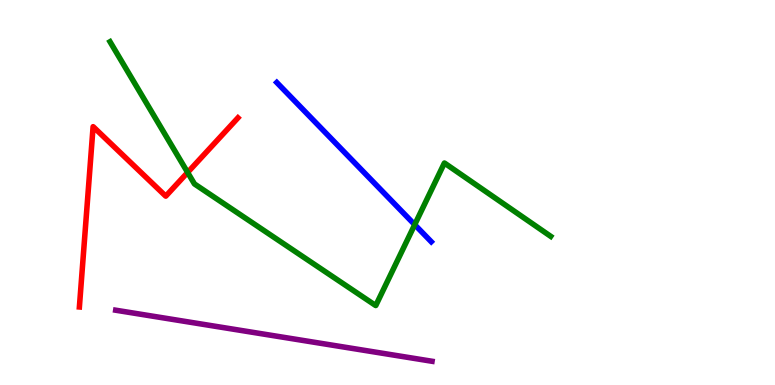[{'lines': ['blue', 'red'], 'intersections': []}, {'lines': ['green', 'red'], 'intersections': [{'x': 2.42, 'y': 5.52}]}, {'lines': ['purple', 'red'], 'intersections': []}, {'lines': ['blue', 'green'], 'intersections': [{'x': 5.35, 'y': 4.16}]}, {'lines': ['blue', 'purple'], 'intersections': []}, {'lines': ['green', 'purple'], 'intersections': []}]